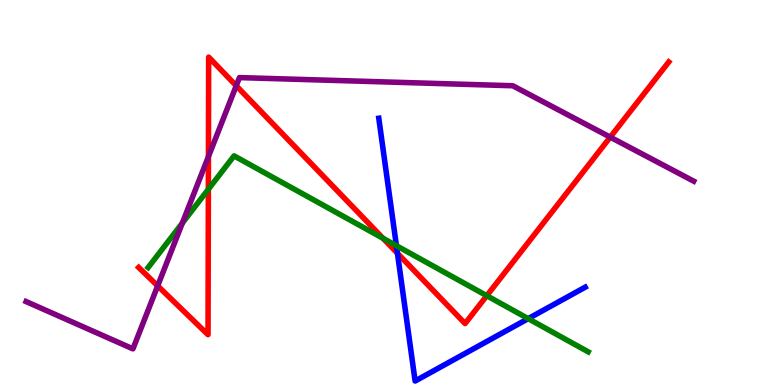[{'lines': ['blue', 'red'], 'intersections': [{'x': 5.13, 'y': 3.42}]}, {'lines': ['green', 'red'], 'intersections': [{'x': 2.69, 'y': 5.08}, {'x': 4.94, 'y': 3.81}, {'x': 6.28, 'y': 2.32}]}, {'lines': ['purple', 'red'], 'intersections': [{'x': 2.03, 'y': 2.57}, {'x': 2.69, 'y': 5.93}, {'x': 3.05, 'y': 7.77}, {'x': 7.87, 'y': 6.44}]}, {'lines': ['blue', 'green'], 'intersections': [{'x': 5.11, 'y': 3.62}, {'x': 6.82, 'y': 1.72}]}, {'lines': ['blue', 'purple'], 'intersections': []}, {'lines': ['green', 'purple'], 'intersections': [{'x': 2.35, 'y': 4.21}]}]